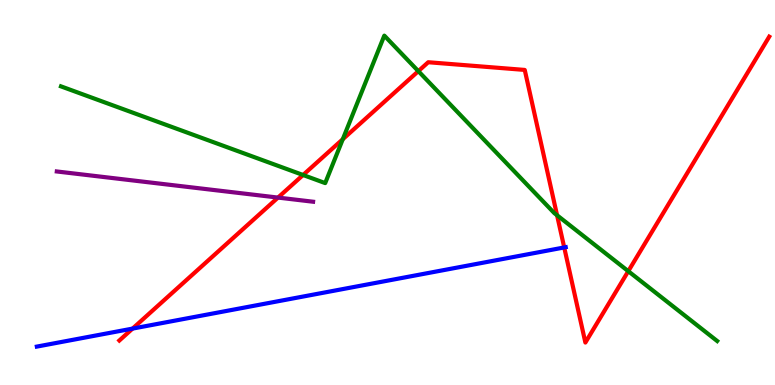[{'lines': ['blue', 'red'], 'intersections': [{'x': 1.71, 'y': 1.46}, {'x': 7.28, 'y': 3.57}]}, {'lines': ['green', 'red'], 'intersections': [{'x': 3.91, 'y': 5.45}, {'x': 4.42, 'y': 6.38}, {'x': 5.4, 'y': 8.15}, {'x': 7.19, 'y': 4.41}, {'x': 8.11, 'y': 2.96}]}, {'lines': ['purple', 'red'], 'intersections': [{'x': 3.59, 'y': 4.87}]}, {'lines': ['blue', 'green'], 'intersections': []}, {'lines': ['blue', 'purple'], 'intersections': []}, {'lines': ['green', 'purple'], 'intersections': []}]